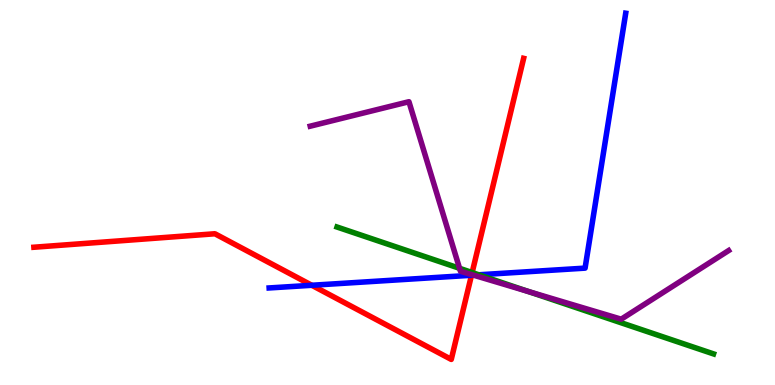[{'lines': ['blue', 'red'], 'intersections': [{'x': 4.02, 'y': 2.59}, {'x': 6.08, 'y': 2.85}]}, {'lines': ['green', 'red'], 'intersections': [{'x': 6.09, 'y': 2.92}]}, {'lines': ['purple', 'red'], 'intersections': [{'x': 6.09, 'y': 2.87}]}, {'lines': ['blue', 'green'], 'intersections': [{'x': 6.18, 'y': 2.86}]}, {'lines': ['blue', 'purple'], 'intersections': [{'x': 6.11, 'y': 2.85}]}, {'lines': ['green', 'purple'], 'intersections': [{'x': 5.93, 'y': 3.03}, {'x': 6.82, 'y': 2.43}]}]